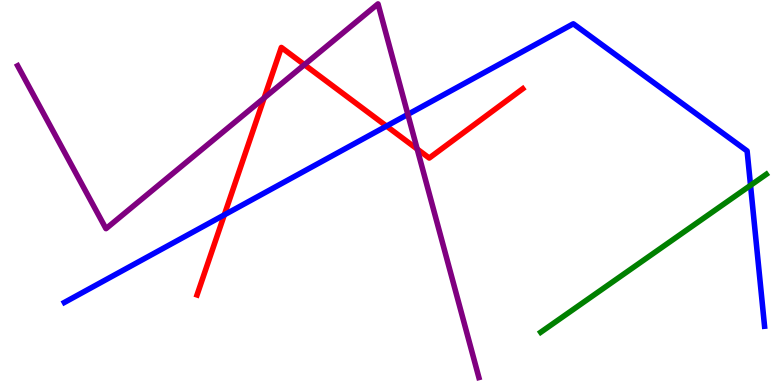[{'lines': ['blue', 'red'], 'intersections': [{'x': 2.89, 'y': 4.42}, {'x': 4.99, 'y': 6.73}]}, {'lines': ['green', 'red'], 'intersections': []}, {'lines': ['purple', 'red'], 'intersections': [{'x': 3.41, 'y': 7.45}, {'x': 3.93, 'y': 8.32}, {'x': 5.38, 'y': 6.13}]}, {'lines': ['blue', 'green'], 'intersections': [{'x': 9.68, 'y': 5.19}]}, {'lines': ['blue', 'purple'], 'intersections': [{'x': 5.26, 'y': 7.03}]}, {'lines': ['green', 'purple'], 'intersections': []}]